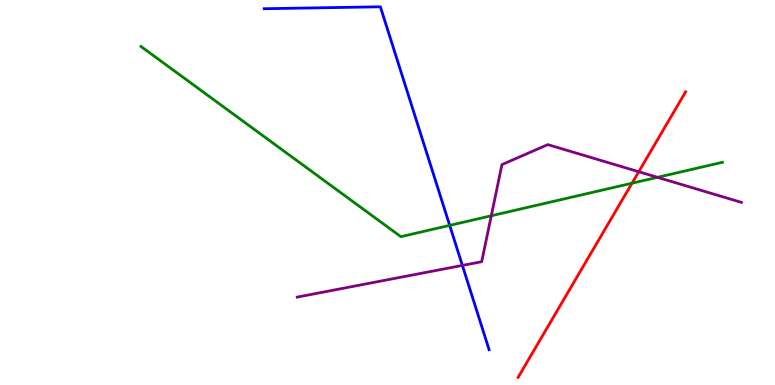[{'lines': ['blue', 'red'], 'intersections': []}, {'lines': ['green', 'red'], 'intersections': [{'x': 8.15, 'y': 5.24}]}, {'lines': ['purple', 'red'], 'intersections': [{'x': 8.24, 'y': 5.54}]}, {'lines': ['blue', 'green'], 'intersections': [{'x': 5.8, 'y': 4.15}]}, {'lines': ['blue', 'purple'], 'intersections': [{'x': 5.97, 'y': 3.11}]}, {'lines': ['green', 'purple'], 'intersections': [{'x': 6.34, 'y': 4.4}, {'x': 8.48, 'y': 5.39}]}]